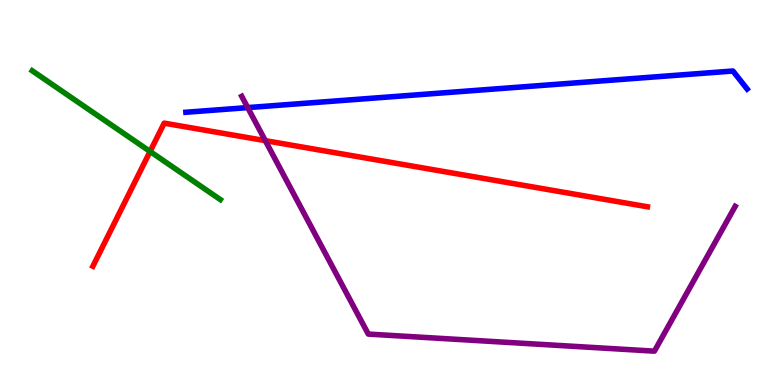[{'lines': ['blue', 'red'], 'intersections': []}, {'lines': ['green', 'red'], 'intersections': [{'x': 1.94, 'y': 6.07}]}, {'lines': ['purple', 'red'], 'intersections': [{'x': 3.42, 'y': 6.35}]}, {'lines': ['blue', 'green'], 'intersections': []}, {'lines': ['blue', 'purple'], 'intersections': [{'x': 3.2, 'y': 7.21}]}, {'lines': ['green', 'purple'], 'intersections': []}]